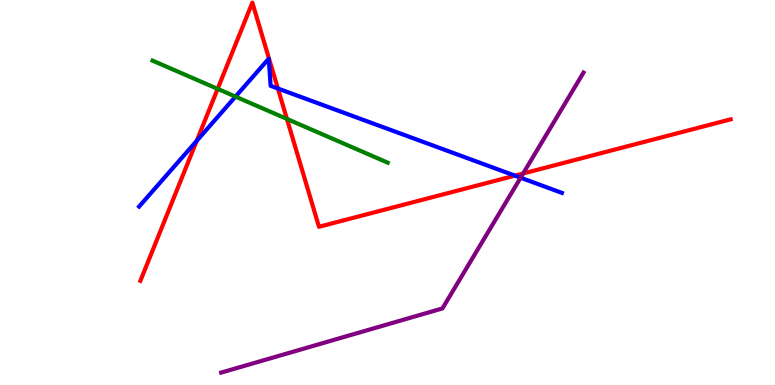[{'lines': ['blue', 'red'], 'intersections': [{'x': 2.54, 'y': 6.34}, {'x': 3.59, 'y': 7.7}, {'x': 6.64, 'y': 5.44}]}, {'lines': ['green', 'red'], 'intersections': [{'x': 2.81, 'y': 7.69}, {'x': 3.7, 'y': 6.91}]}, {'lines': ['purple', 'red'], 'intersections': [{'x': 6.75, 'y': 5.49}]}, {'lines': ['blue', 'green'], 'intersections': [{'x': 3.04, 'y': 7.49}]}, {'lines': ['blue', 'purple'], 'intersections': [{'x': 6.72, 'y': 5.38}]}, {'lines': ['green', 'purple'], 'intersections': []}]